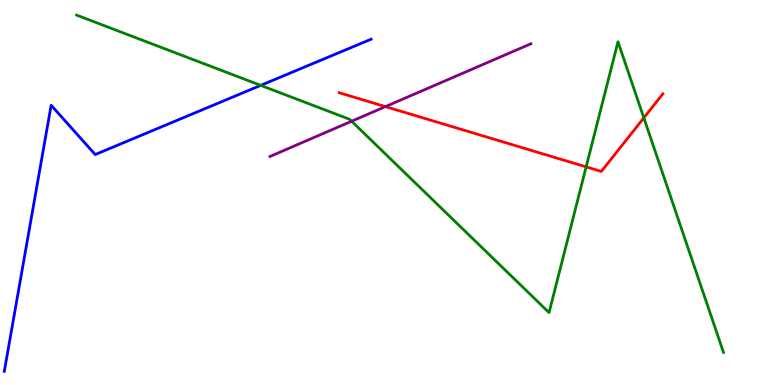[{'lines': ['blue', 'red'], 'intersections': []}, {'lines': ['green', 'red'], 'intersections': [{'x': 7.56, 'y': 5.67}, {'x': 8.31, 'y': 6.94}]}, {'lines': ['purple', 'red'], 'intersections': [{'x': 4.97, 'y': 7.23}]}, {'lines': ['blue', 'green'], 'intersections': [{'x': 3.36, 'y': 7.78}]}, {'lines': ['blue', 'purple'], 'intersections': []}, {'lines': ['green', 'purple'], 'intersections': [{'x': 4.54, 'y': 6.85}]}]